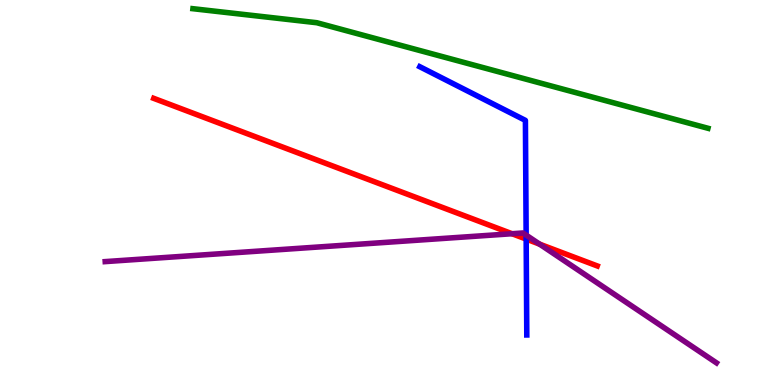[{'lines': ['blue', 'red'], 'intersections': [{'x': 6.79, 'y': 3.79}]}, {'lines': ['green', 'red'], 'intersections': []}, {'lines': ['purple', 'red'], 'intersections': [{'x': 6.61, 'y': 3.93}, {'x': 6.96, 'y': 3.66}]}, {'lines': ['blue', 'green'], 'intersections': []}, {'lines': ['blue', 'purple'], 'intersections': [{'x': 6.79, 'y': 3.89}]}, {'lines': ['green', 'purple'], 'intersections': []}]